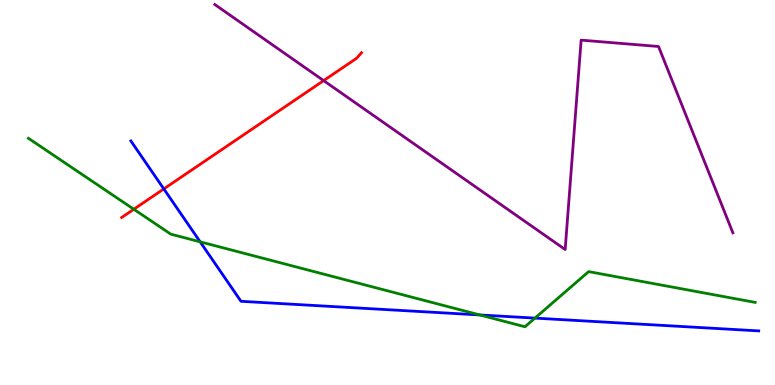[{'lines': ['blue', 'red'], 'intersections': [{'x': 2.11, 'y': 5.09}]}, {'lines': ['green', 'red'], 'intersections': [{'x': 1.73, 'y': 4.56}]}, {'lines': ['purple', 'red'], 'intersections': [{'x': 4.18, 'y': 7.91}]}, {'lines': ['blue', 'green'], 'intersections': [{'x': 2.58, 'y': 3.72}, {'x': 6.19, 'y': 1.82}, {'x': 6.9, 'y': 1.74}]}, {'lines': ['blue', 'purple'], 'intersections': []}, {'lines': ['green', 'purple'], 'intersections': []}]